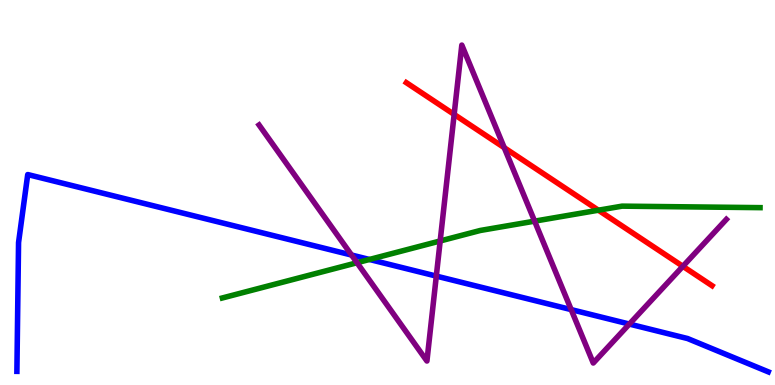[{'lines': ['blue', 'red'], 'intersections': []}, {'lines': ['green', 'red'], 'intersections': [{'x': 7.72, 'y': 4.54}]}, {'lines': ['purple', 'red'], 'intersections': [{'x': 5.86, 'y': 7.03}, {'x': 6.51, 'y': 6.16}, {'x': 8.81, 'y': 3.08}]}, {'lines': ['blue', 'green'], 'intersections': [{'x': 4.77, 'y': 3.26}]}, {'lines': ['blue', 'purple'], 'intersections': [{'x': 4.54, 'y': 3.38}, {'x': 5.63, 'y': 2.83}, {'x': 7.37, 'y': 1.96}, {'x': 8.12, 'y': 1.58}]}, {'lines': ['green', 'purple'], 'intersections': [{'x': 4.61, 'y': 3.18}, {'x': 5.68, 'y': 3.74}, {'x': 6.9, 'y': 4.26}]}]